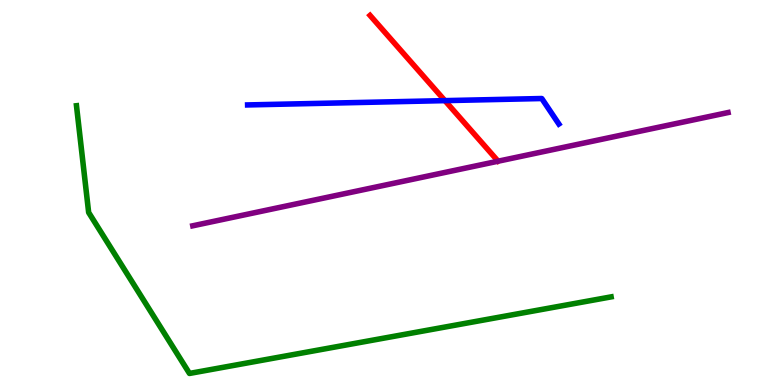[{'lines': ['blue', 'red'], 'intersections': [{'x': 5.74, 'y': 7.39}]}, {'lines': ['green', 'red'], 'intersections': []}, {'lines': ['purple', 'red'], 'intersections': []}, {'lines': ['blue', 'green'], 'intersections': []}, {'lines': ['blue', 'purple'], 'intersections': []}, {'lines': ['green', 'purple'], 'intersections': []}]